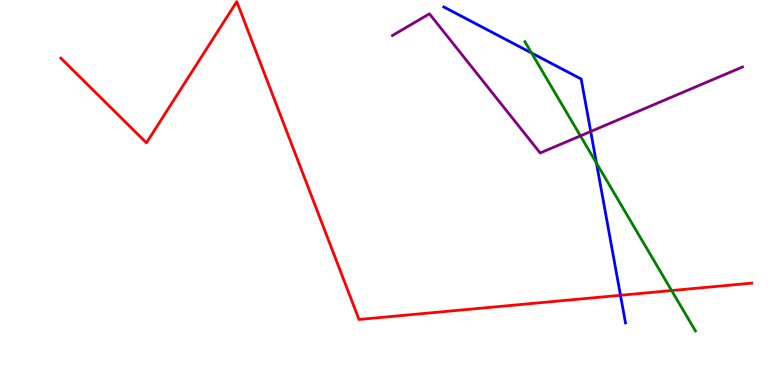[{'lines': ['blue', 'red'], 'intersections': [{'x': 8.01, 'y': 2.33}]}, {'lines': ['green', 'red'], 'intersections': [{'x': 8.67, 'y': 2.45}]}, {'lines': ['purple', 'red'], 'intersections': []}, {'lines': ['blue', 'green'], 'intersections': [{'x': 6.86, 'y': 8.62}, {'x': 7.7, 'y': 5.76}]}, {'lines': ['blue', 'purple'], 'intersections': [{'x': 7.62, 'y': 6.58}]}, {'lines': ['green', 'purple'], 'intersections': [{'x': 7.49, 'y': 6.47}]}]